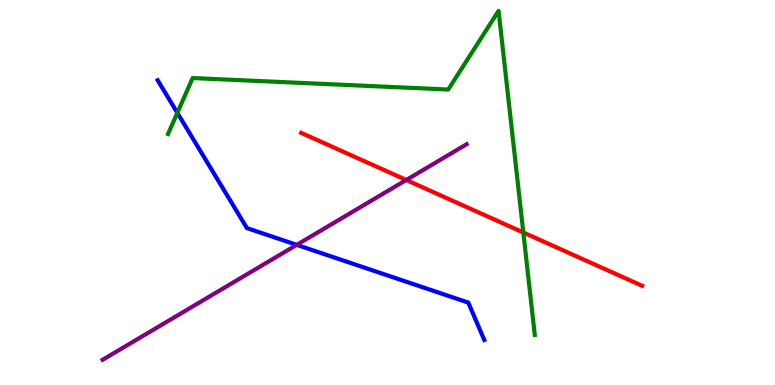[{'lines': ['blue', 'red'], 'intersections': []}, {'lines': ['green', 'red'], 'intersections': [{'x': 6.75, 'y': 3.96}]}, {'lines': ['purple', 'red'], 'intersections': [{'x': 5.24, 'y': 5.32}]}, {'lines': ['blue', 'green'], 'intersections': [{'x': 2.29, 'y': 7.07}]}, {'lines': ['blue', 'purple'], 'intersections': [{'x': 3.83, 'y': 3.64}]}, {'lines': ['green', 'purple'], 'intersections': []}]